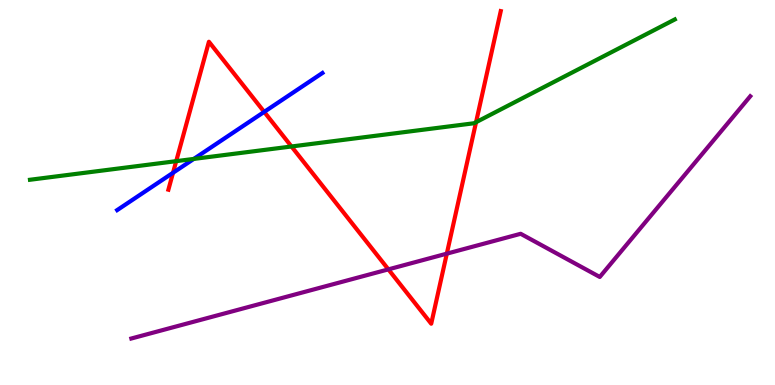[{'lines': ['blue', 'red'], 'intersections': [{'x': 2.23, 'y': 5.51}, {'x': 3.41, 'y': 7.09}]}, {'lines': ['green', 'red'], 'intersections': [{'x': 2.27, 'y': 5.81}, {'x': 3.76, 'y': 6.2}, {'x': 6.14, 'y': 6.83}]}, {'lines': ['purple', 'red'], 'intersections': [{'x': 5.01, 'y': 3.0}, {'x': 5.77, 'y': 3.41}]}, {'lines': ['blue', 'green'], 'intersections': [{'x': 2.5, 'y': 5.87}]}, {'lines': ['blue', 'purple'], 'intersections': []}, {'lines': ['green', 'purple'], 'intersections': []}]